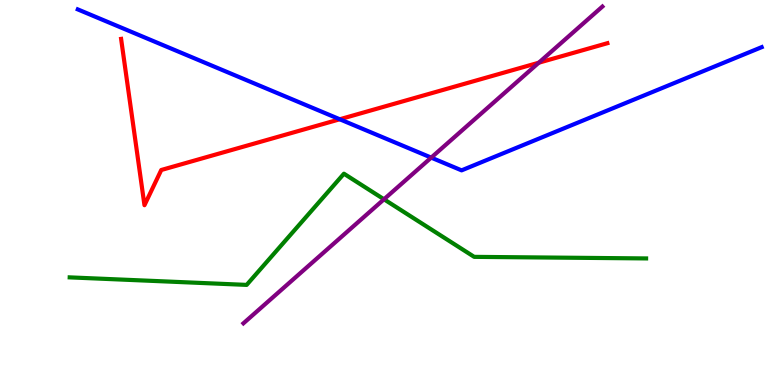[{'lines': ['blue', 'red'], 'intersections': [{'x': 4.38, 'y': 6.9}]}, {'lines': ['green', 'red'], 'intersections': []}, {'lines': ['purple', 'red'], 'intersections': [{'x': 6.95, 'y': 8.37}]}, {'lines': ['blue', 'green'], 'intersections': []}, {'lines': ['blue', 'purple'], 'intersections': [{'x': 5.56, 'y': 5.91}]}, {'lines': ['green', 'purple'], 'intersections': [{'x': 4.95, 'y': 4.82}]}]